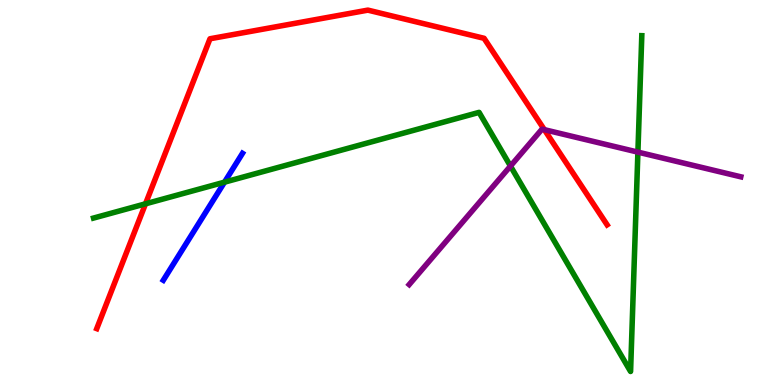[{'lines': ['blue', 'red'], 'intersections': []}, {'lines': ['green', 'red'], 'intersections': [{'x': 1.88, 'y': 4.71}]}, {'lines': ['purple', 'red'], 'intersections': [{'x': 7.02, 'y': 6.63}]}, {'lines': ['blue', 'green'], 'intersections': [{'x': 2.9, 'y': 5.27}]}, {'lines': ['blue', 'purple'], 'intersections': []}, {'lines': ['green', 'purple'], 'intersections': [{'x': 6.59, 'y': 5.69}, {'x': 8.23, 'y': 6.05}]}]